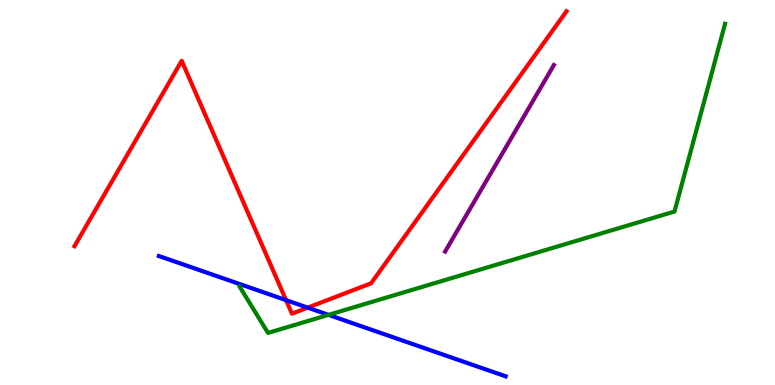[{'lines': ['blue', 'red'], 'intersections': [{'x': 3.69, 'y': 2.2}, {'x': 3.97, 'y': 2.01}]}, {'lines': ['green', 'red'], 'intersections': []}, {'lines': ['purple', 'red'], 'intersections': []}, {'lines': ['blue', 'green'], 'intersections': [{'x': 4.24, 'y': 1.82}]}, {'lines': ['blue', 'purple'], 'intersections': []}, {'lines': ['green', 'purple'], 'intersections': []}]